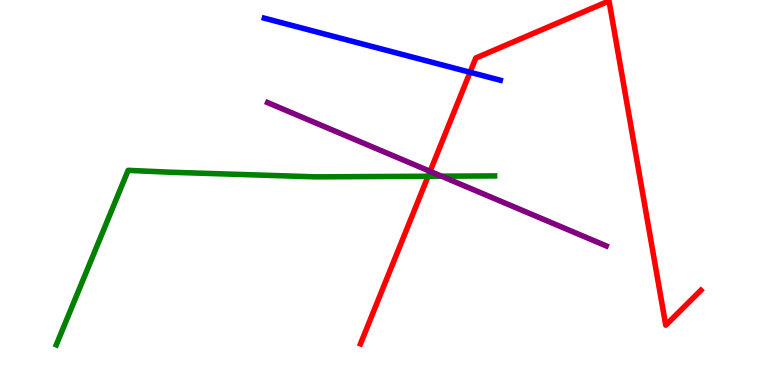[{'lines': ['blue', 'red'], 'intersections': [{'x': 6.07, 'y': 8.12}]}, {'lines': ['green', 'red'], 'intersections': [{'x': 5.52, 'y': 5.42}]}, {'lines': ['purple', 'red'], 'intersections': [{'x': 5.55, 'y': 5.55}]}, {'lines': ['blue', 'green'], 'intersections': []}, {'lines': ['blue', 'purple'], 'intersections': []}, {'lines': ['green', 'purple'], 'intersections': [{'x': 5.7, 'y': 5.42}]}]